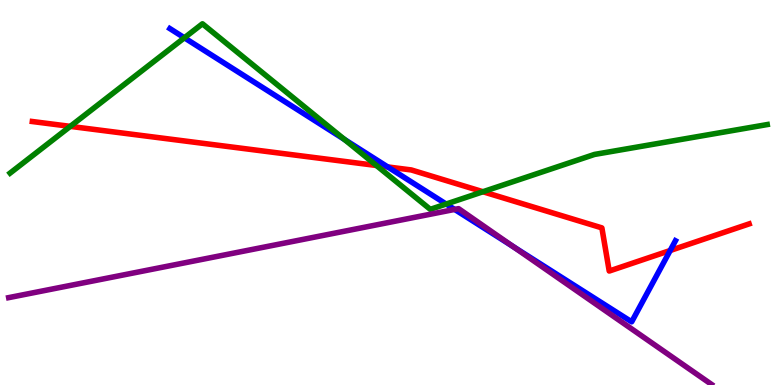[{'lines': ['blue', 'red'], 'intersections': [{'x': 5.0, 'y': 5.66}, {'x': 8.65, 'y': 3.49}]}, {'lines': ['green', 'red'], 'intersections': [{'x': 0.907, 'y': 6.72}, {'x': 4.86, 'y': 5.7}, {'x': 6.23, 'y': 5.02}]}, {'lines': ['purple', 'red'], 'intersections': []}, {'lines': ['blue', 'green'], 'intersections': [{'x': 2.38, 'y': 9.02}, {'x': 4.44, 'y': 6.38}, {'x': 5.76, 'y': 4.7}]}, {'lines': ['blue', 'purple'], 'intersections': [{'x': 5.87, 'y': 4.56}, {'x': 6.62, 'y': 3.59}]}, {'lines': ['green', 'purple'], 'intersections': []}]